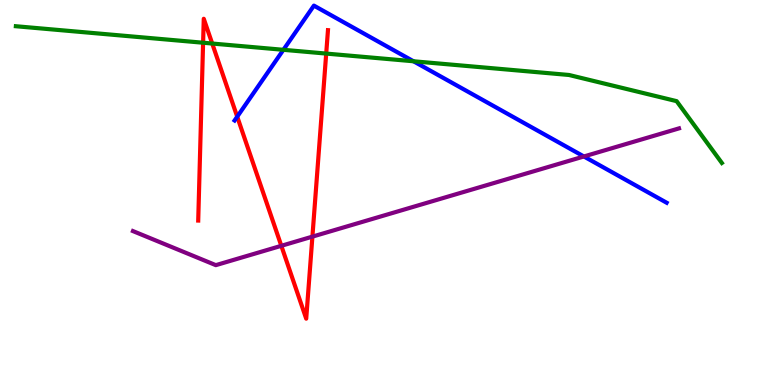[{'lines': ['blue', 'red'], 'intersections': [{'x': 3.06, 'y': 6.97}]}, {'lines': ['green', 'red'], 'intersections': [{'x': 2.62, 'y': 8.89}, {'x': 2.74, 'y': 8.87}, {'x': 4.21, 'y': 8.61}]}, {'lines': ['purple', 'red'], 'intersections': [{'x': 3.63, 'y': 3.62}, {'x': 4.03, 'y': 3.85}]}, {'lines': ['blue', 'green'], 'intersections': [{'x': 3.66, 'y': 8.71}, {'x': 5.34, 'y': 8.41}]}, {'lines': ['blue', 'purple'], 'intersections': [{'x': 7.53, 'y': 5.94}]}, {'lines': ['green', 'purple'], 'intersections': []}]